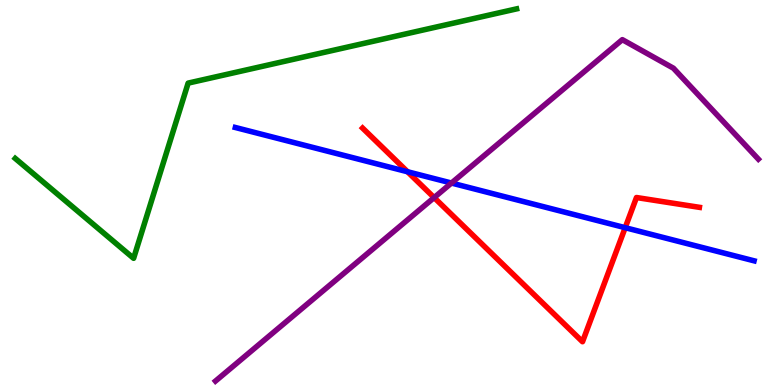[{'lines': ['blue', 'red'], 'intersections': [{'x': 5.26, 'y': 5.54}, {'x': 8.07, 'y': 4.09}]}, {'lines': ['green', 'red'], 'intersections': []}, {'lines': ['purple', 'red'], 'intersections': [{'x': 5.6, 'y': 4.87}]}, {'lines': ['blue', 'green'], 'intersections': []}, {'lines': ['blue', 'purple'], 'intersections': [{'x': 5.83, 'y': 5.25}]}, {'lines': ['green', 'purple'], 'intersections': []}]